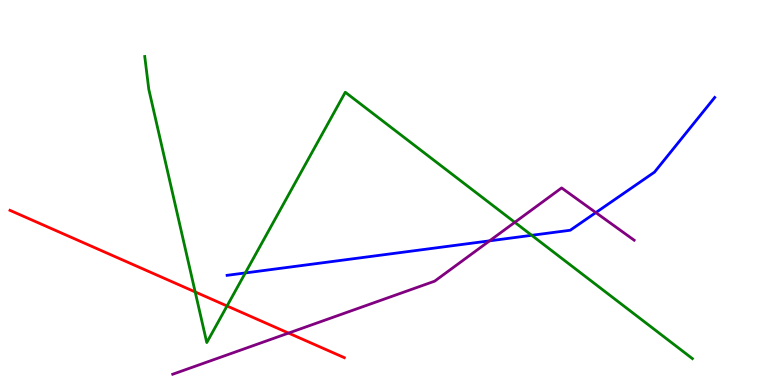[{'lines': ['blue', 'red'], 'intersections': []}, {'lines': ['green', 'red'], 'intersections': [{'x': 2.52, 'y': 2.42}, {'x': 2.93, 'y': 2.05}]}, {'lines': ['purple', 'red'], 'intersections': [{'x': 3.72, 'y': 1.35}]}, {'lines': ['blue', 'green'], 'intersections': [{'x': 3.17, 'y': 2.91}, {'x': 6.86, 'y': 3.89}]}, {'lines': ['blue', 'purple'], 'intersections': [{'x': 6.32, 'y': 3.74}, {'x': 7.69, 'y': 4.48}]}, {'lines': ['green', 'purple'], 'intersections': [{'x': 6.64, 'y': 4.23}]}]